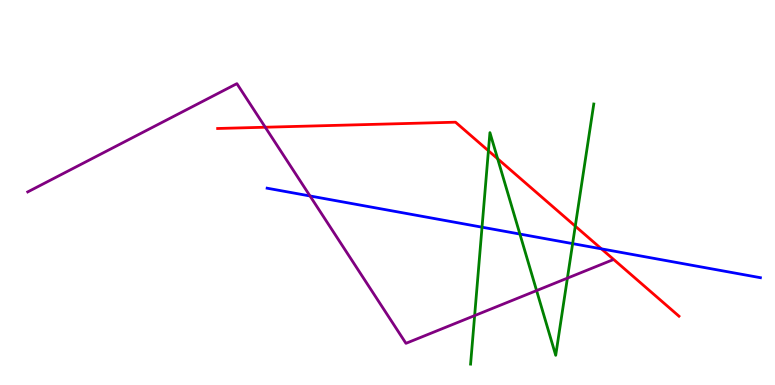[{'lines': ['blue', 'red'], 'intersections': [{'x': 7.76, 'y': 3.54}]}, {'lines': ['green', 'red'], 'intersections': [{'x': 6.3, 'y': 6.08}, {'x': 6.42, 'y': 5.88}, {'x': 7.42, 'y': 4.13}]}, {'lines': ['purple', 'red'], 'intersections': [{'x': 3.42, 'y': 6.7}]}, {'lines': ['blue', 'green'], 'intersections': [{'x': 6.22, 'y': 4.1}, {'x': 6.71, 'y': 3.92}, {'x': 7.39, 'y': 3.67}]}, {'lines': ['blue', 'purple'], 'intersections': [{'x': 4.0, 'y': 4.91}]}, {'lines': ['green', 'purple'], 'intersections': [{'x': 6.12, 'y': 1.8}, {'x': 6.92, 'y': 2.45}, {'x': 7.32, 'y': 2.78}]}]